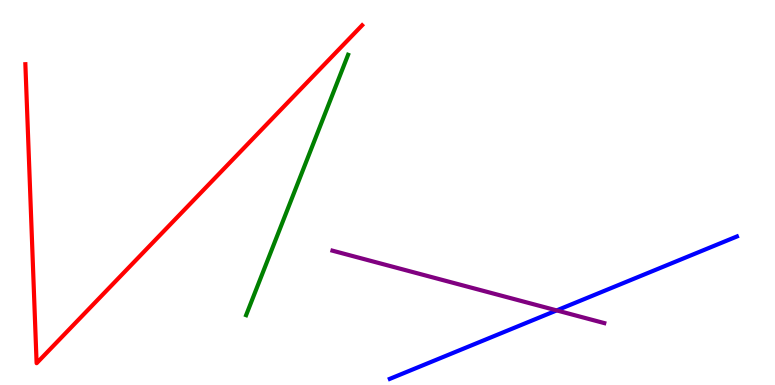[{'lines': ['blue', 'red'], 'intersections': []}, {'lines': ['green', 'red'], 'intersections': []}, {'lines': ['purple', 'red'], 'intersections': []}, {'lines': ['blue', 'green'], 'intersections': []}, {'lines': ['blue', 'purple'], 'intersections': [{'x': 7.18, 'y': 1.94}]}, {'lines': ['green', 'purple'], 'intersections': []}]